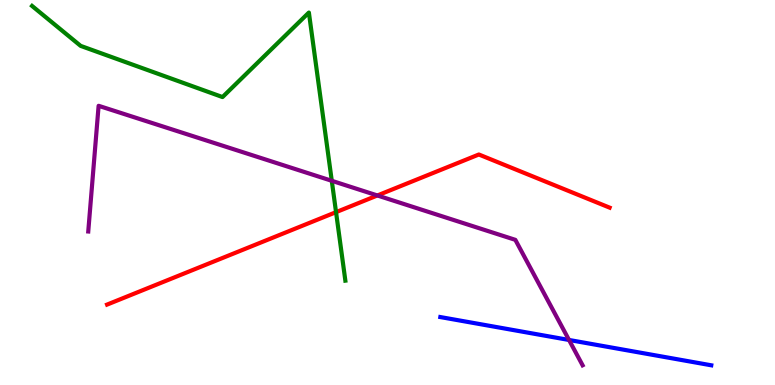[{'lines': ['blue', 'red'], 'intersections': []}, {'lines': ['green', 'red'], 'intersections': [{'x': 4.34, 'y': 4.49}]}, {'lines': ['purple', 'red'], 'intersections': [{'x': 4.87, 'y': 4.92}]}, {'lines': ['blue', 'green'], 'intersections': []}, {'lines': ['blue', 'purple'], 'intersections': [{'x': 7.34, 'y': 1.17}]}, {'lines': ['green', 'purple'], 'intersections': [{'x': 4.28, 'y': 5.3}]}]